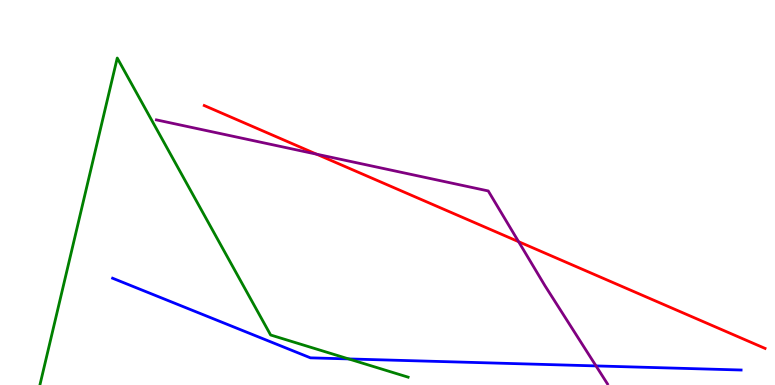[{'lines': ['blue', 'red'], 'intersections': []}, {'lines': ['green', 'red'], 'intersections': []}, {'lines': ['purple', 'red'], 'intersections': [{'x': 4.08, 'y': 6.0}, {'x': 6.69, 'y': 3.72}]}, {'lines': ['blue', 'green'], 'intersections': [{'x': 4.5, 'y': 0.677}]}, {'lines': ['blue', 'purple'], 'intersections': [{'x': 7.69, 'y': 0.496}]}, {'lines': ['green', 'purple'], 'intersections': []}]